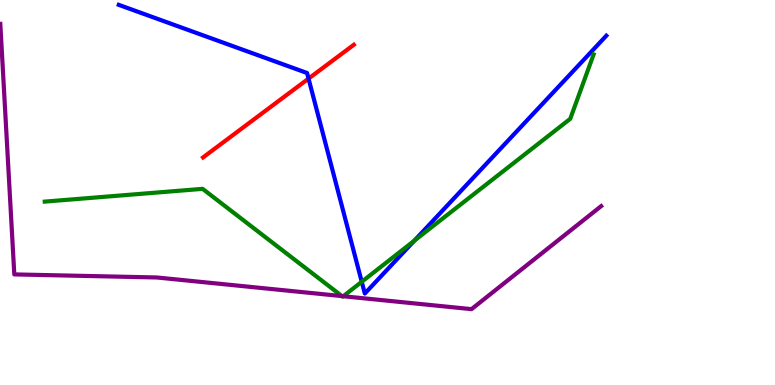[{'lines': ['blue', 'red'], 'intersections': [{'x': 3.98, 'y': 7.96}]}, {'lines': ['green', 'red'], 'intersections': []}, {'lines': ['purple', 'red'], 'intersections': []}, {'lines': ['blue', 'green'], 'intersections': [{'x': 4.67, 'y': 2.68}, {'x': 5.35, 'y': 3.75}]}, {'lines': ['blue', 'purple'], 'intersections': []}, {'lines': ['green', 'purple'], 'intersections': [{'x': 4.41, 'y': 2.31}, {'x': 4.43, 'y': 2.31}]}]